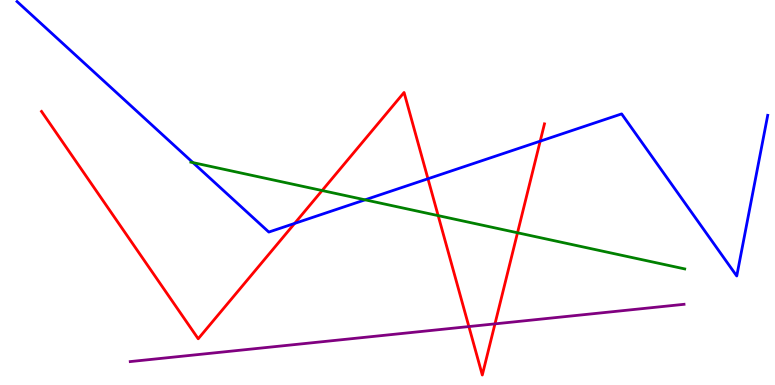[{'lines': ['blue', 'red'], 'intersections': [{'x': 3.8, 'y': 4.2}, {'x': 5.52, 'y': 5.36}, {'x': 6.97, 'y': 6.33}]}, {'lines': ['green', 'red'], 'intersections': [{'x': 4.16, 'y': 5.05}, {'x': 5.65, 'y': 4.4}, {'x': 6.68, 'y': 3.95}]}, {'lines': ['purple', 'red'], 'intersections': [{'x': 6.05, 'y': 1.52}, {'x': 6.39, 'y': 1.59}]}, {'lines': ['blue', 'green'], 'intersections': [{'x': 2.49, 'y': 5.78}, {'x': 4.71, 'y': 4.81}]}, {'lines': ['blue', 'purple'], 'intersections': []}, {'lines': ['green', 'purple'], 'intersections': []}]